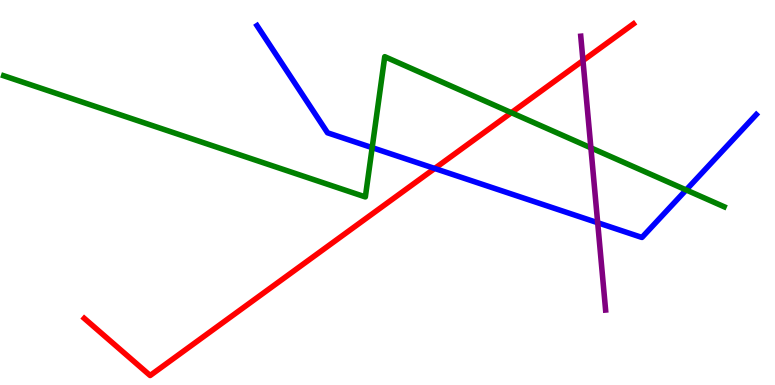[{'lines': ['blue', 'red'], 'intersections': [{'x': 5.61, 'y': 5.62}]}, {'lines': ['green', 'red'], 'intersections': [{'x': 6.6, 'y': 7.07}]}, {'lines': ['purple', 'red'], 'intersections': [{'x': 7.52, 'y': 8.43}]}, {'lines': ['blue', 'green'], 'intersections': [{'x': 4.8, 'y': 6.16}, {'x': 8.85, 'y': 5.07}]}, {'lines': ['blue', 'purple'], 'intersections': [{'x': 7.71, 'y': 4.22}]}, {'lines': ['green', 'purple'], 'intersections': [{'x': 7.62, 'y': 6.16}]}]